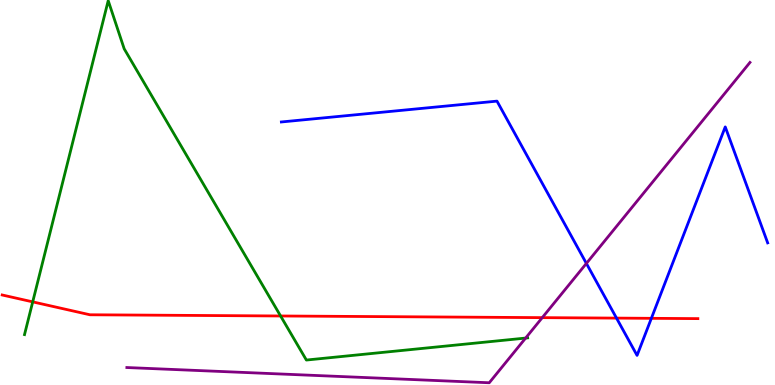[{'lines': ['blue', 'red'], 'intersections': [{'x': 7.96, 'y': 1.74}, {'x': 8.4, 'y': 1.73}]}, {'lines': ['green', 'red'], 'intersections': [{'x': 0.422, 'y': 2.16}, {'x': 3.62, 'y': 1.79}]}, {'lines': ['purple', 'red'], 'intersections': [{'x': 7.0, 'y': 1.75}]}, {'lines': ['blue', 'green'], 'intersections': []}, {'lines': ['blue', 'purple'], 'intersections': [{'x': 7.57, 'y': 3.16}]}, {'lines': ['green', 'purple'], 'intersections': [{'x': 6.78, 'y': 1.22}]}]